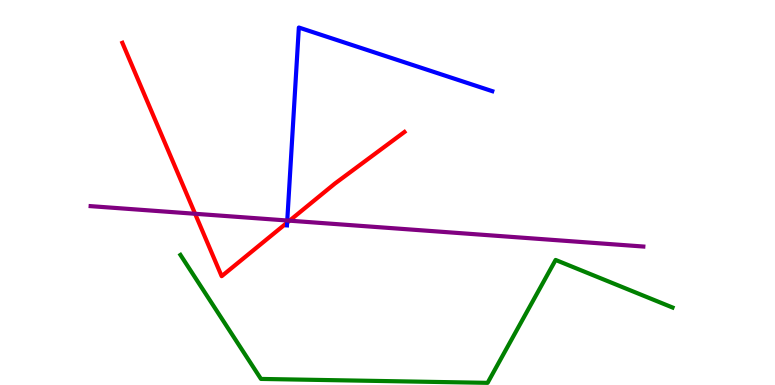[{'lines': ['blue', 'red'], 'intersections': [{'x': 3.7, 'y': 4.22}]}, {'lines': ['green', 'red'], 'intersections': []}, {'lines': ['purple', 'red'], 'intersections': [{'x': 2.52, 'y': 4.45}, {'x': 3.74, 'y': 4.27}]}, {'lines': ['blue', 'green'], 'intersections': []}, {'lines': ['blue', 'purple'], 'intersections': [{'x': 3.71, 'y': 4.27}]}, {'lines': ['green', 'purple'], 'intersections': []}]